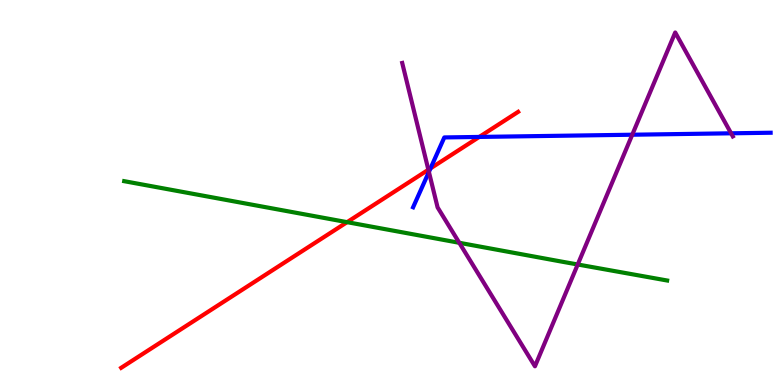[{'lines': ['blue', 'red'], 'intersections': [{'x': 5.55, 'y': 5.63}, {'x': 6.18, 'y': 6.44}]}, {'lines': ['green', 'red'], 'intersections': [{'x': 4.48, 'y': 4.23}]}, {'lines': ['purple', 'red'], 'intersections': [{'x': 5.53, 'y': 5.59}]}, {'lines': ['blue', 'green'], 'intersections': []}, {'lines': ['blue', 'purple'], 'intersections': [{'x': 5.53, 'y': 5.53}, {'x': 8.16, 'y': 6.5}, {'x': 9.43, 'y': 6.54}]}, {'lines': ['green', 'purple'], 'intersections': [{'x': 5.93, 'y': 3.69}, {'x': 7.45, 'y': 3.13}]}]